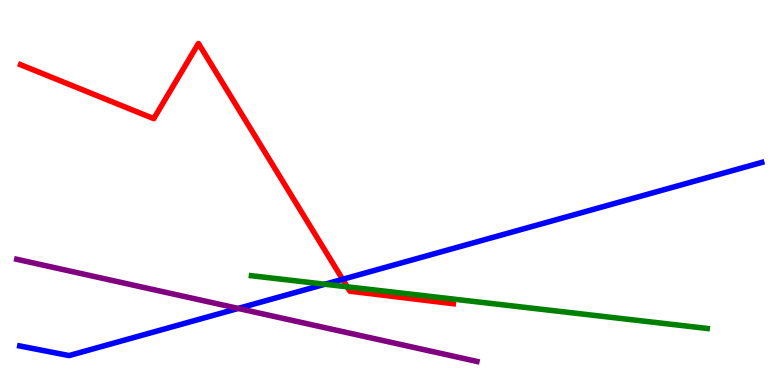[{'lines': ['blue', 'red'], 'intersections': [{'x': 4.42, 'y': 2.75}]}, {'lines': ['green', 'red'], 'intersections': [{'x': 4.48, 'y': 2.55}]}, {'lines': ['purple', 'red'], 'intersections': []}, {'lines': ['blue', 'green'], 'intersections': [{'x': 4.19, 'y': 2.62}]}, {'lines': ['blue', 'purple'], 'intersections': [{'x': 3.07, 'y': 1.99}]}, {'lines': ['green', 'purple'], 'intersections': []}]